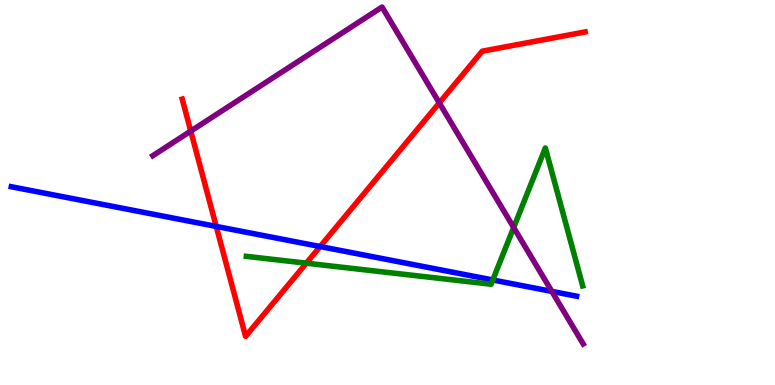[{'lines': ['blue', 'red'], 'intersections': [{'x': 2.79, 'y': 4.12}, {'x': 4.13, 'y': 3.6}]}, {'lines': ['green', 'red'], 'intersections': [{'x': 3.95, 'y': 3.16}]}, {'lines': ['purple', 'red'], 'intersections': [{'x': 2.46, 'y': 6.6}, {'x': 5.67, 'y': 7.33}]}, {'lines': ['blue', 'green'], 'intersections': [{'x': 6.36, 'y': 2.73}]}, {'lines': ['blue', 'purple'], 'intersections': [{'x': 7.12, 'y': 2.43}]}, {'lines': ['green', 'purple'], 'intersections': [{'x': 6.63, 'y': 4.09}]}]